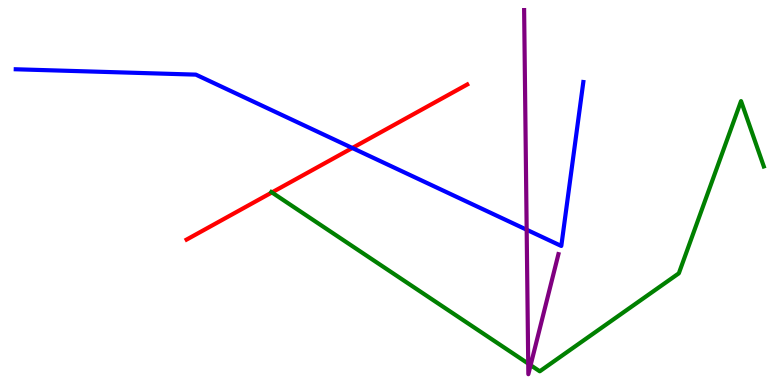[{'lines': ['blue', 'red'], 'intersections': [{'x': 4.55, 'y': 6.16}]}, {'lines': ['green', 'red'], 'intersections': [{'x': 3.51, 'y': 5.0}]}, {'lines': ['purple', 'red'], 'intersections': []}, {'lines': ['blue', 'green'], 'intersections': []}, {'lines': ['blue', 'purple'], 'intersections': [{'x': 6.8, 'y': 4.03}]}, {'lines': ['green', 'purple'], 'intersections': [{'x': 6.82, 'y': 0.556}, {'x': 6.85, 'y': 0.515}]}]